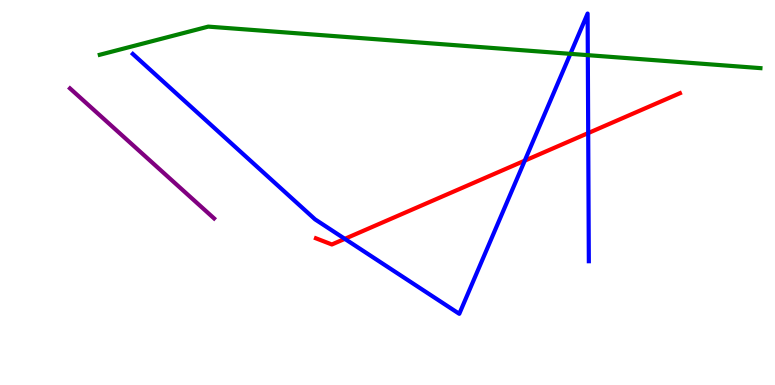[{'lines': ['blue', 'red'], 'intersections': [{'x': 4.45, 'y': 3.8}, {'x': 6.77, 'y': 5.83}, {'x': 7.59, 'y': 6.54}]}, {'lines': ['green', 'red'], 'intersections': []}, {'lines': ['purple', 'red'], 'intersections': []}, {'lines': ['blue', 'green'], 'intersections': [{'x': 7.36, 'y': 8.6}, {'x': 7.58, 'y': 8.57}]}, {'lines': ['blue', 'purple'], 'intersections': []}, {'lines': ['green', 'purple'], 'intersections': []}]